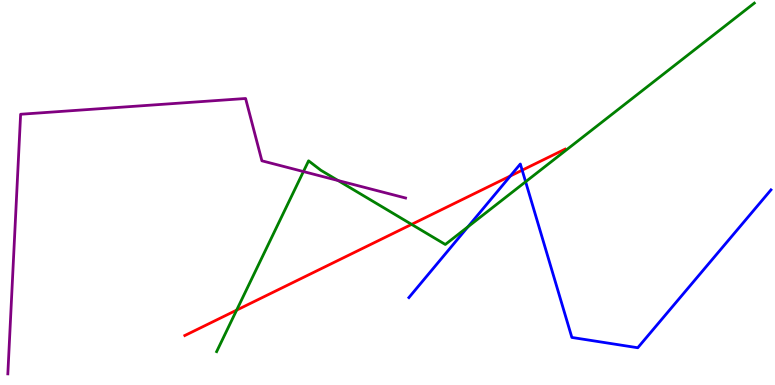[{'lines': ['blue', 'red'], 'intersections': [{'x': 6.59, 'y': 5.43}, {'x': 6.74, 'y': 5.58}]}, {'lines': ['green', 'red'], 'intersections': [{'x': 3.05, 'y': 1.94}, {'x': 5.31, 'y': 4.17}]}, {'lines': ['purple', 'red'], 'intersections': []}, {'lines': ['blue', 'green'], 'intersections': [{'x': 6.04, 'y': 4.11}, {'x': 6.78, 'y': 5.28}]}, {'lines': ['blue', 'purple'], 'intersections': []}, {'lines': ['green', 'purple'], 'intersections': [{'x': 3.92, 'y': 5.54}, {'x': 4.36, 'y': 5.31}]}]